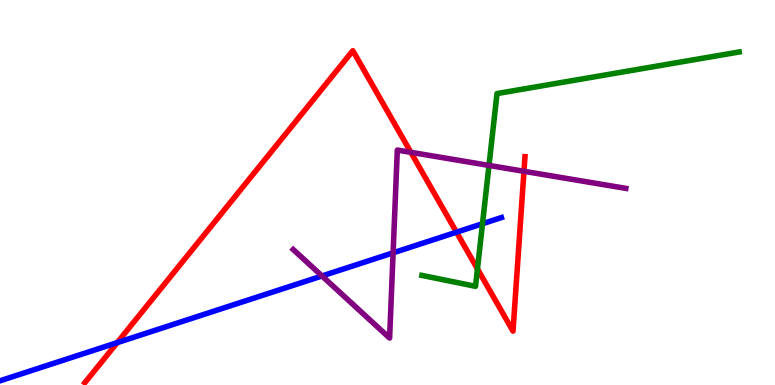[{'lines': ['blue', 'red'], 'intersections': [{'x': 1.51, 'y': 1.1}, {'x': 5.89, 'y': 3.97}]}, {'lines': ['green', 'red'], 'intersections': [{'x': 6.16, 'y': 3.02}]}, {'lines': ['purple', 'red'], 'intersections': [{'x': 5.3, 'y': 6.04}, {'x': 6.76, 'y': 5.55}]}, {'lines': ['blue', 'green'], 'intersections': [{'x': 6.23, 'y': 4.19}]}, {'lines': ['blue', 'purple'], 'intersections': [{'x': 4.16, 'y': 2.83}, {'x': 5.07, 'y': 3.43}]}, {'lines': ['green', 'purple'], 'intersections': [{'x': 6.31, 'y': 5.7}]}]